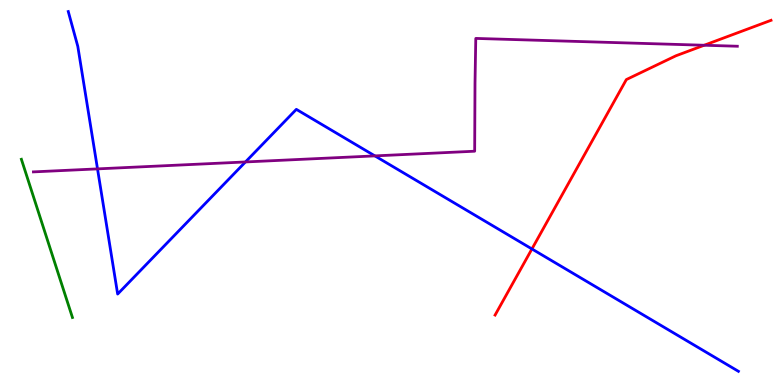[{'lines': ['blue', 'red'], 'intersections': [{'x': 6.86, 'y': 3.53}]}, {'lines': ['green', 'red'], 'intersections': []}, {'lines': ['purple', 'red'], 'intersections': [{'x': 9.09, 'y': 8.82}]}, {'lines': ['blue', 'green'], 'intersections': []}, {'lines': ['blue', 'purple'], 'intersections': [{'x': 1.26, 'y': 5.61}, {'x': 3.17, 'y': 5.79}, {'x': 4.84, 'y': 5.95}]}, {'lines': ['green', 'purple'], 'intersections': []}]